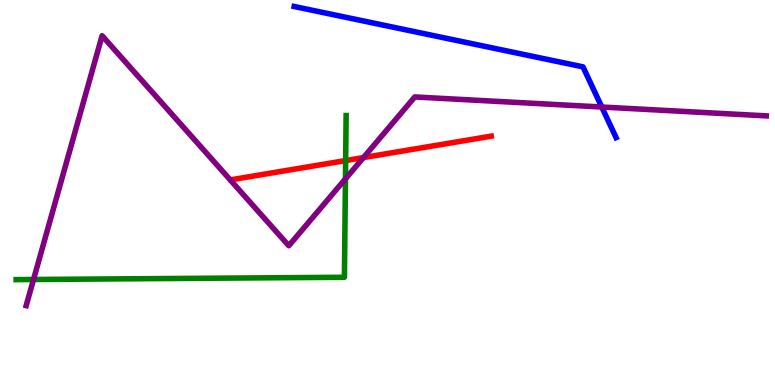[{'lines': ['blue', 'red'], 'intersections': []}, {'lines': ['green', 'red'], 'intersections': [{'x': 4.46, 'y': 5.83}]}, {'lines': ['purple', 'red'], 'intersections': [{'x': 4.69, 'y': 5.91}]}, {'lines': ['blue', 'green'], 'intersections': []}, {'lines': ['blue', 'purple'], 'intersections': [{'x': 7.76, 'y': 7.22}]}, {'lines': ['green', 'purple'], 'intersections': [{'x': 0.433, 'y': 2.74}, {'x': 4.46, 'y': 5.36}]}]